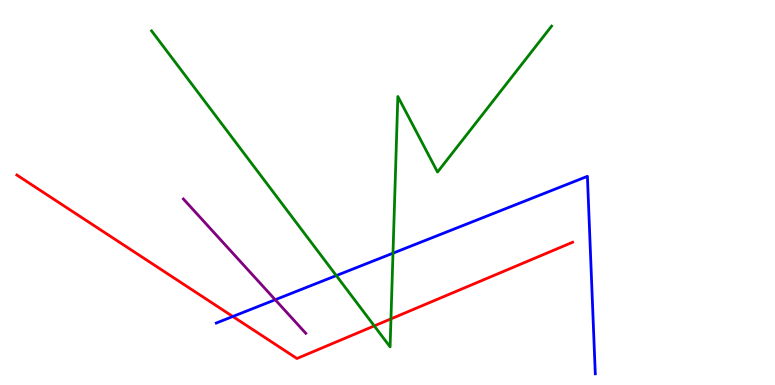[{'lines': ['blue', 'red'], 'intersections': [{'x': 3.0, 'y': 1.78}]}, {'lines': ['green', 'red'], 'intersections': [{'x': 4.83, 'y': 1.53}, {'x': 5.04, 'y': 1.72}]}, {'lines': ['purple', 'red'], 'intersections': []}, {'lines': ['blue', 'green'], 'intersections': [{'x': 4.34, 'y': 2.84}, {'x': 5.07, 'y': 3.42}]}, {'lines': ['blue', 'purple'], 'intersections': [{'x': 3.55, 'y': 2.21}]}, {'lines': ['green', 'purple'], 'intersections': []}]